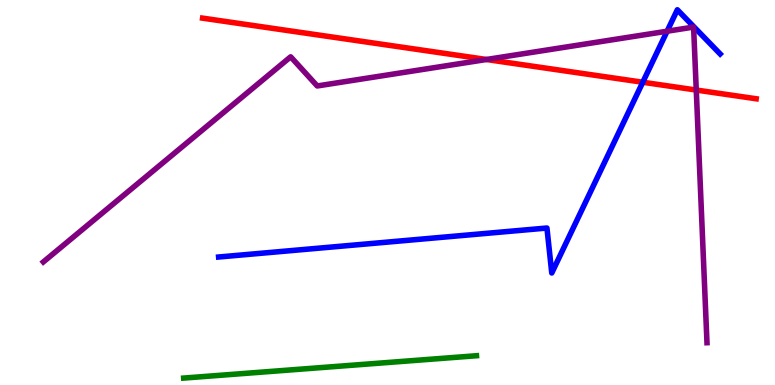[{'lines': ['blue', 'red'], 'intersections': [{'x': 8.29, 'y': 7.86}]}, {'lines': ['green', 'red'], 'intersections': []}, {'lines': ['purple', 'red'], 'intersections': [{'x': 6.28, 'y': 8.45}, {'x': 8.98, 'y': 7.66}]}, {'lines': ['blue', 'green'], 'intersections': []}, {'lines': ['blue', 'purple'], 'intersections': [{'x': 8.61, 'y': 9.19}]}, {'lines': ['green', 'purple'], 'intersections': []}]